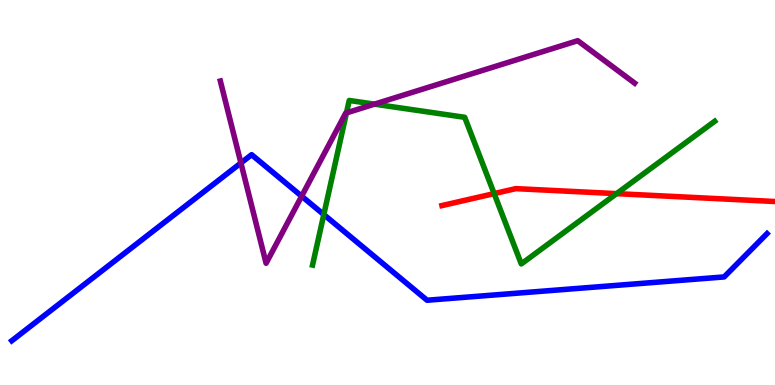[{'lines': ['blue', 'red'], 'intersections': []}, {'lines': ['green', 'red'], 'intersections': [{'x': 6.38, 'y': 4.97}, {'x': 7.96, 'y': 4.97}]}, {'lines': ['purple', 'red'], 'intersections': []}, {'lines': ['blue', 'green'], 'intersections': [{'x': 4.18, 'y': 4.43}]}, {'lines': ['blue', 'purple'], 'intersections': [{'x': 3.11, 'y': 5.77}, {'x': 3.89, 'y': 4.9}]}, {'lines': ['green', 'purple'], 'intersections': [{'x': 4.47, 'y': 7.07}, {'x': 4.83, 'y': 7.29}]}]